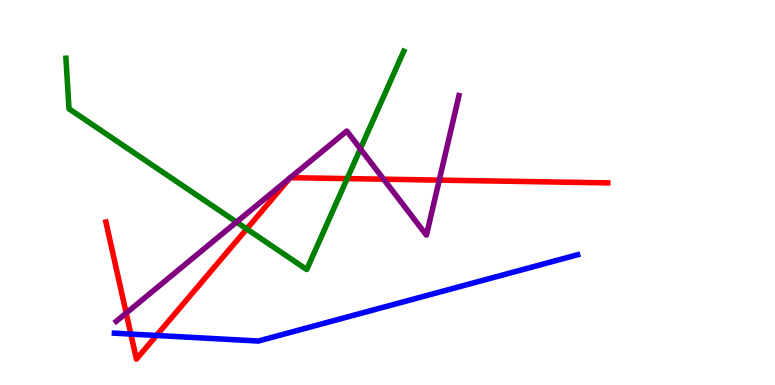[{'lines': ['blue', 'red'], 'intersections': [{'x': 1.69, 'y': 1.32}, {'x': 2.02, 'y': 1.29}]}, {'lines': ['green', 'red'], 'intersections': [{'x': 3.18, 'y': 4.05}, {'x': 4.48, 'y': 5.36}]}, {'lines': ['purple', 'red'], 'intersections': [{'x': 1.63, 'y': 1.87}, {'x': 3.74, 'y': 5.37}, {'x': 3.75, 'y': 5.39}, {'x': 4.95, 'y': 5.35}, {'x': 5.67, 'y': 5.32}]}, {'lines': ['blue', 'green'], 'intersections': []}, {'lines': ['blue', 'purple'], 'intersections': []}, {'lines': ['green', 'purple'], 'intersections': [{'x': 3.05, 'y': 4.23}, {'x': 4.65, 'y': 6.13}]}]